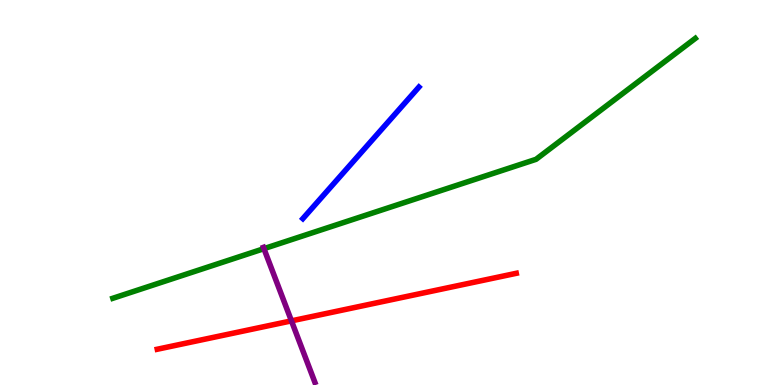[{'lines': ['blue', 'red'], 'intersections': []}, {'lines': ['green', 'red'], 'intersections': []}, {'lines': ['purple', 'red'], 'intersections': [{'x': 3.76, 'y': 1.67}]}, {'lines': ['blue', 'green'], 'intersections': []}, {'lines': ['blue', 'purple'], 'intersections': []}, {'lines': ['green', 'purple'], 'intersections': [{'x': 3.41, 'y': 3.54}]}]